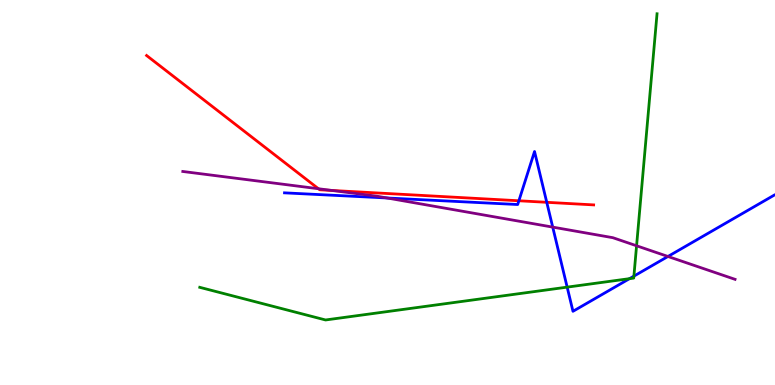[{'lines': ['blue', 'red'], 'intersections': [{'x': 6.7, 'y': 4.79}, {'x': 7.05, 'y': 4.75}]}, {'lines': ['green', 'red'], 'intersections': []}, {'lines': ['purple', 'red'], 'intersections': [{'x': 4.11, 'y': 5.1}, {'x': 4.28, 'y': 5.05}]}, {'lines': ['blue', 'green'], 'intersections': [{'x': 7.32, 'y': 2.54}, {'x': 8.12, 'y': 2.76}, {'x': 8.18, 'y': 2.83}]}, {'lines': ['blue', 'purple'], 'intersections': [{'x': 4.99, 'y': 4.86}, {'x': 7.13, 'y': 4.1}, {'x': 8.62, 'y': 3.34}]}, {'lines': ['green', 'purple'], 'intersections': [{'x': 8.21, 'y': 3.62}]}]